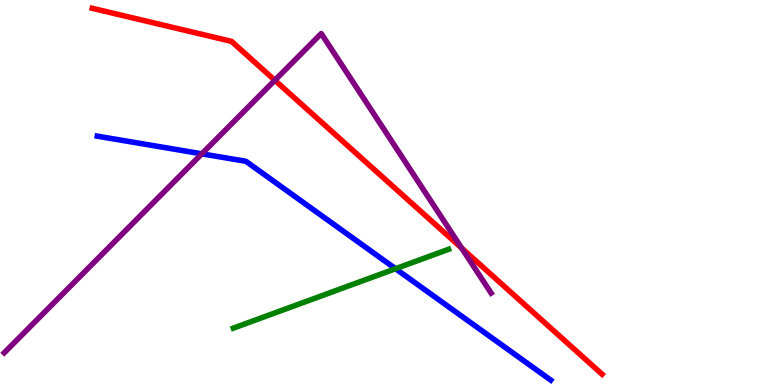[{'lines': ['blue', 'red'], 'intersections': []}, {'lines': ['green', 'red'], 'intersections': []}, {'lines': ['purple', 'red'], 'intersections': [{'x': 3.55, 'y': 7.91}, {'x': 5.96, 'y': 3.56}]}, {'lines': ['blue', 'green'], 'intersections': [{'x': 5.1, 'y': 3.02}]}, {'lines': ['blue', 'purple'], 'intersections': [{'x': 2.6, 'y': 6.0}]}, {'lines': ['green', 'purple'], 'intersections': []}]